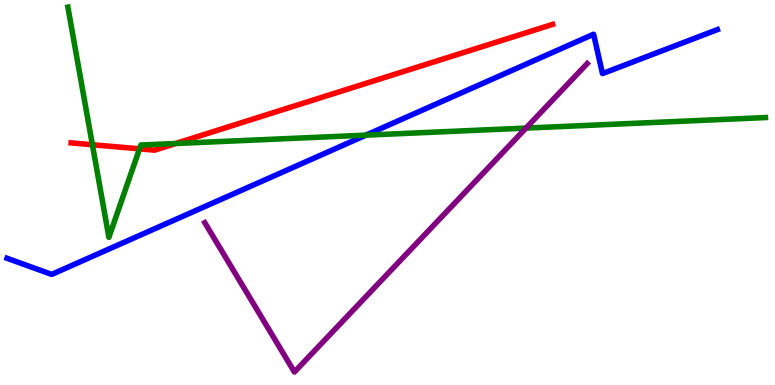[{'lines': ['blue', 'red'], 'intersections': []}, {'lines': ['green', 'red'], 'intersections': [{'x': 1.19, 'y': 6.24}, {'x': 1.8, 'y': 6.13}, {'x': 2.27, 'y': 6.27}]}, {'lines': ['purple', 'red'], 'intersections': []}, {'lines': ['blue', 'green'], 'intersections': [{'x': 4.72, 'y': 6.49}]}, {'lines': ['blue', 'purple'], 'intersections': []}, {'lines': ['green', 'purple'], 'intersections': [{'x': 6.79, 'y': 6.67}]}]